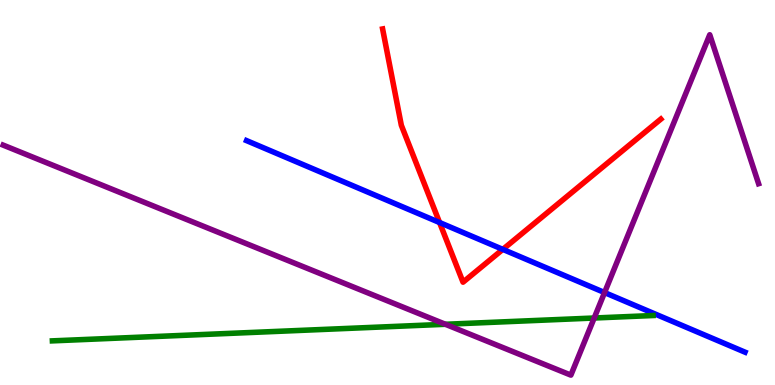[{'lines': ['blue', 'red'], 'intersections': [{'x': 5.67, 'y': 4.22}, {'x': 6.49, 'y': 3.52}]}, {'lines': ['green', 'red'], 'intersections': []}, {'lines': ['purple', 'red'], 'intersections': []}, {'lines': ['blue', 'green'], 'intersections': []}, {'lines': ['blue', 'purple'], 'intersections': [{'x': 7.8, 'y': 2.4}]}, {'lines': ['green', 'purple'], 'intersections': [{'x': 5.75, 'y': 1.58}, {'x': 7.67, 'y': 1.74}]}]